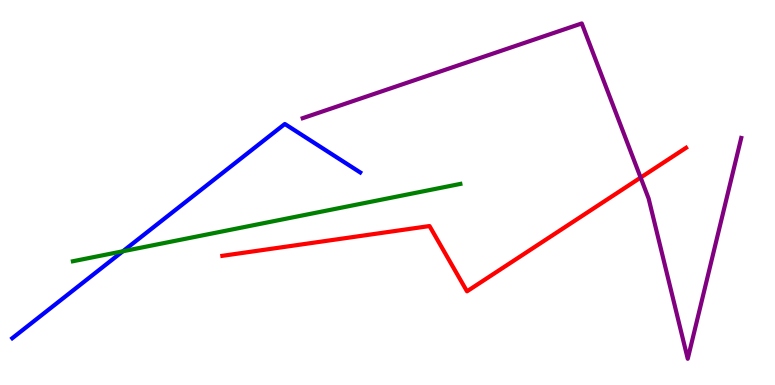[{'lines': ['blue', 'red'], 'intersections': []}, {'lines': ['green', 'red'], 'intersections': []}, {'lines': ['purple', 'red'], 'intersections': [{'x': 8.27, 'y': 5.39}]}, {'lines': ['blue', 'green'], 'intersections': [{'x': 1.59, 'y': 3.47}]}, {'lines': ['blue', 'purple'], 'intersections': []}, {'lines': ['green', 'purple'], 'intersections': []}]